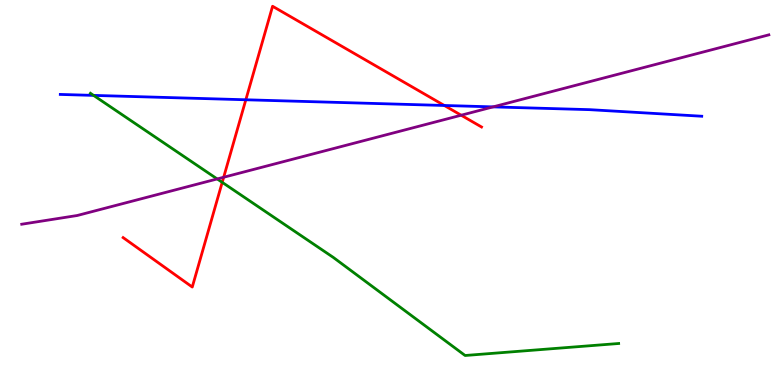[{'lines': ['blue', 'red'], 'intersections': [{'x': 3.17, 'y': 7.41}, {'x': 5.73, 'y': 7.26}]}, {'lines': ['green', 'red'], 'intersections': [{'x': 2.87, 'y': 5.26}]}, {'lines': ['purple', 'red'], 'intersections': [{'x': 2.89, 'y': 5.4}, {'x': 5.95, 'y': 7.01}]}, {'lines': ['blue', 'green'], 'intersections': [{'x': 1.21, 'y': 7.52}]}, {'lines': ['blue', 'purple'], 'intersections': [{'x': 6.36, 'y': 7.22}]}, {'lines': ['green', 'purple'], 'intersections': [{'x': 2.8, 'y': 5.35}]}]